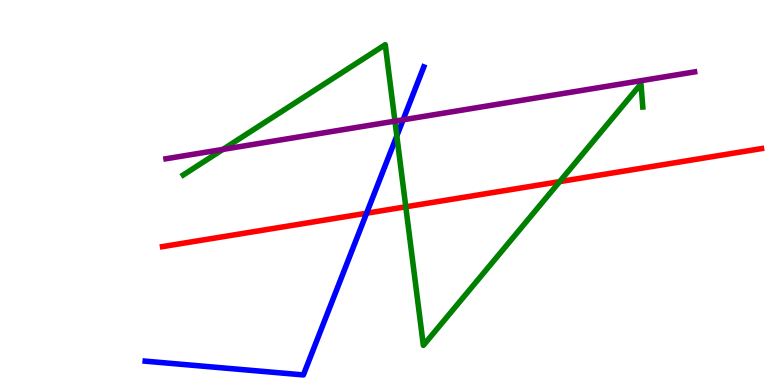[{'lines': ['blue', 'red'], 'intersections': [{'x': 4.73, 'y': 4.46}]}, {'lines': ['green', 'red'], 'intersections': [{'x': 5.24, 'y': 4.63}, {'x': 7.22, 'y': 5.28}]}, {'lines': ['purple', 'red'], 'intersections': []}, {'lines': ['blue', 'green'], 'intersections': [{'x': 5.12, 'y': 6.47}]}, {'lines': ['blue', 'purple'], 'intersections': [{'x': 5.2, 'y': 6.89}]}, {'lines': ['green', 'purple'], 'intersections': [{'x': 2.88, 'y': 6.12}, {'x': 5.1, 'y': 6.85}]}]